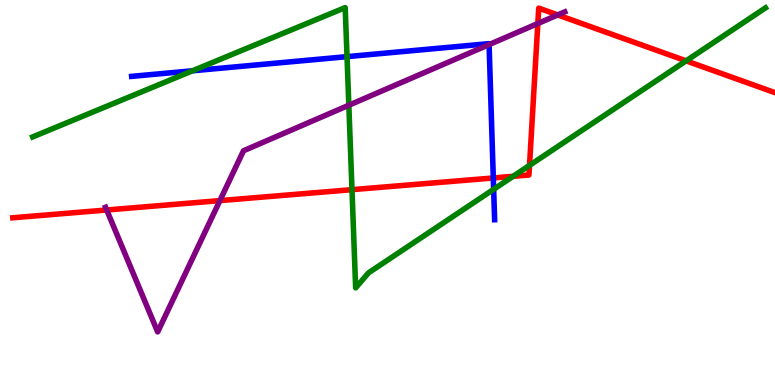[{'lines': ['blue', 'red'], 'intersections': [{'x': 6.37, 'y': 5.38}]}, {'lines': ['green', 'red'], 'intersections': [{'x': 4.54, 'y': 5.07}, {'x': 6.62, 'y': 5.42}, {'x': 6.83, 'y': 5.7}, {'x': 8.85, 'y': 8.42}]}, {'lines': ['purple', 'red'], 'intersections': [{'x': 1.38, 'y': 4.55}, {'x': 2.84, 'y': 4.79}, {'x': 6.94, 'y': 9.39}, {'x': 7.2, 'y': 9.61}]}, {'lines': ['blue', 'green'], 'intersections': [{'x': 2.48, 'y': 8.16}, {'x': 4.48, 'y': 8.53}, {'x': 6.37, 'y': 5.08}]}, {'lines': ['blue', 'purple'], 'intersections': [{'x': 6.31, 'y': 8.84}]}, {'lines': ['green', 'purple'], 'intersections': [{'x': 4.5, 'y': 7.27}]}]